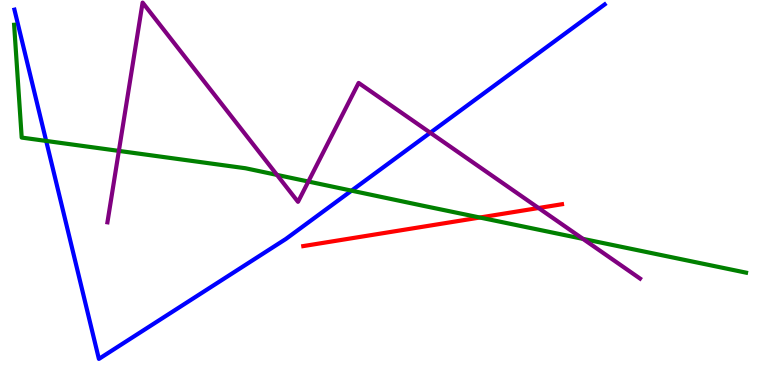[{'lines': ['blue', 'red'], 'intersections': []}, {'lines': ['green', 'red'], 'intersections': [{'x': 6.19, 'y': 4.35}]}, {'lines': ['purple', 'red'], 'intersections': [{'x': 6.95, 'y': 4.6}]}, {'lines': ['blue', 'green'], 'intersections': [{'x': 0.596, 'y': 6.34}, {'x': 4.54, 'y': 5.05}]}, {'lines': ['blue', 'purple'], 'intersections': [{'x': 5.55, 'y': 6.55}]}, {'lines': ['green', 'purple'], 'intersections': [{'x': 1.53, 'y': 6.08}, {'x': 3.57, 'y': 5.46}, {'x': 3.98, 'y': 5.28}, {'x': 7.52, 'y': 3.8}]}]